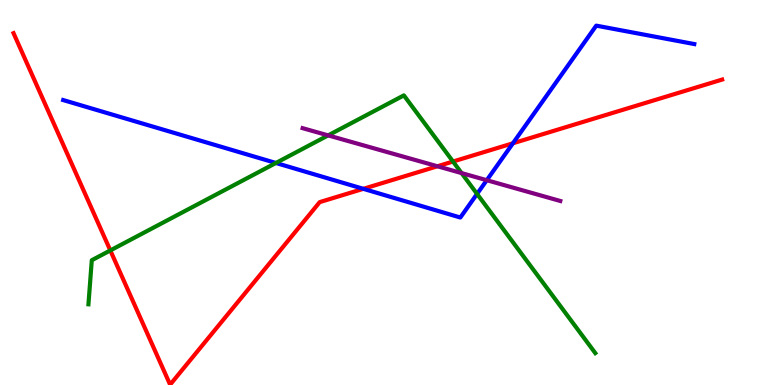[{'lines': ['blue', 'red'], 'intersections': [{'x': 4.69, 'y': 5.1}, {'x': 6.62, 'y': 6.28}]}, {'lines': ['green', 'red'], 'intersections': [{'x': 1.42, 'y': 3.5}, {'x': 5.85, 'y': 5.8}]}, {'lines': ['purple', 'red'], 'intersections': [{'x': 5.64, 'y': 5.68}]}, {'lines': ['blue', 'green'], 'intersections': [{'x': 3.56, 'y': 5.77}, {'x': 6.16, 'y': 4.96}]}, {'lines': ['blue', 'purple'], 'intersections': [{'x': 6.28, 'y': 5.32}]}, {'lines': ['green', 'purple'], 'intersections': [{'x': 4.23, 'y': 6.48}, {'x': 5.96, 'y': 5.5}]}]